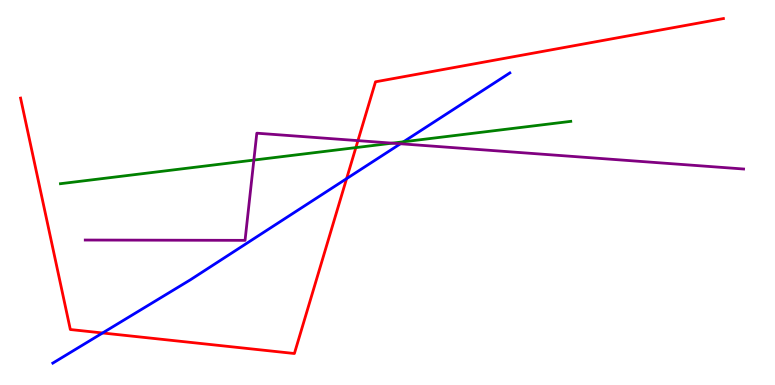[{'lines': ['blue', 'red'], 'intersections': [{'x': 1.32, 'y': 1.35}, {'x': 4.47, 'y': 5.36}]}, {'lines': ['green', 'red'], 'intersections': [{'x': 4.59, 'y': 6.17}]}, {'lines': ['purple', 'red'], 'intersections': [{'x': 4.62, 'y': 6.35}]}, {'lines': ['blue', 'green'], 'intersections': [{'x': 5.21, 'y': 6.32}]}, {'lines': ['blue', 'purple'], 'intersections': [{'x': 5.17, 'y': 6.27}]}, {'lines': ['green', 'purple'], 'intersections': [{'x': 3.28, 'y': 5.84}, {'x': 5.06, 'y': 6.28}]}]